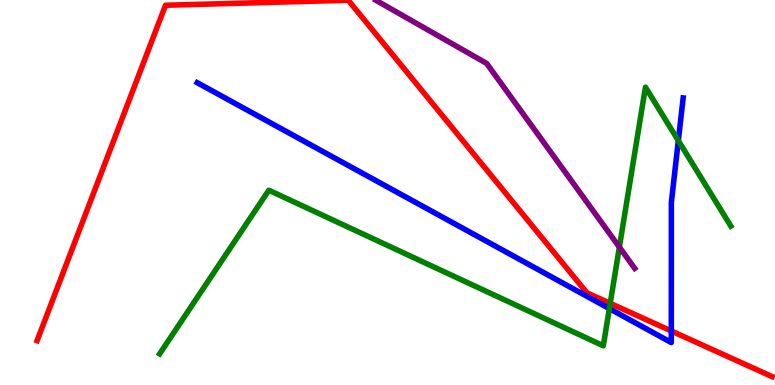[{'lines': ['blue', 'red'], 'intersections': [{'x': 8.66, 'y': 1.4}]}, {'lines': ['green', 'red'], 'intersections': [{'x': 7.87, 'y': 2.12}]}, {'lines': ['purple', 'red'], 'intersections': []}, {'lines': ['blue', 'green'], 'intersections': [{'x': 7.86, 'y': 1.98}, {'x': 8.75, 'y': 6.35}]}, {'lines': ['blue', 'purple'], 'intersections': []}, {'lines': ['green', 'purple'], 'intersections': [{'x': 7.99, 'y': 3.58}]}]